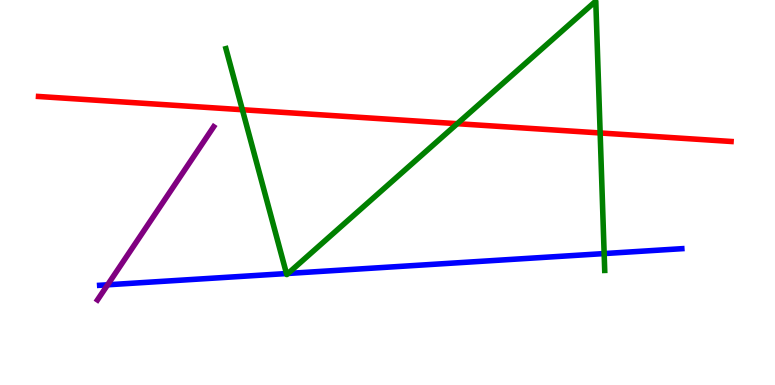[{'lines': ['blue', 'red'], 'intersections': []}, {'lines': ['green', 'red'], 'intersections': [{'x': 3.13, 'y': 7.15}, {'x': 5.9, 'y': 6.79}, {'x': 7.74, 'y': 6.55}]}, {'lines': ['purple', 'red'], 'intersections': []}, {'lines': ['blue', 'green'], 'intersections': [{'x': 3.7, 'y': 2.89}, {'x': 3.72, 'y': 2.9}, {'x': 7.8, 'y': 3.41}]}, {'lines': ['blue', 'purple'], 'intersections': [{'x': 1.39, 'y': 2.6}]}, {'lines': ['green', 'purple'], 'intersections': []}]